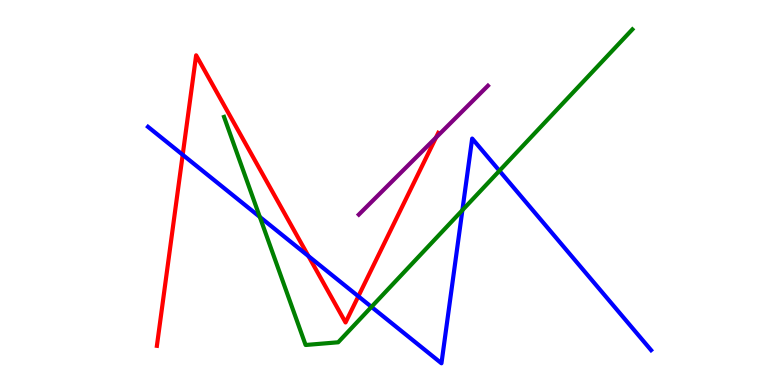[{'lines': ['blue', 'red'], 'intersections': [{'x': 2.36, 'y': 5.98}, {'x': 3.98, 'y': 3.35}, {'x': 4.62, 'y': 2.3}]}, {'lines': ['green', 'red'], 'intersections': []}, {'lines': ['purple', 'red'], 'intersections': [{'x': 5.63, 'y': 6.43}]}, {'lines': ['blue', 'green'], 'intersections': [{'x': 3.35, 'y': 4.37}, {'x': 4.79, 'y': 2.03}, {'x': 5.97, 'y': 4.54}, {'x': 6.44, 'y': 5.56}]}, {'lines': ['blue', 'purple'], 'intersections': []}, {'lines': ['green', 'purple'], 'intersections': []}]